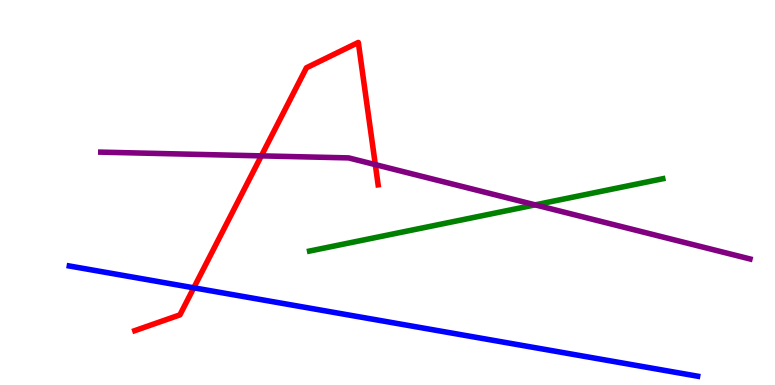[{'lines': ['blue', 'red'], 'intersections': [{'x': 2.5, 'y': 2.52}]}, {'lines': ['green', 'red'], 'intersections': []}, {'lines': ['purple', 'red'], 'intersections': [{'x': 3.37, 'y': 5.95}, {'x': 4.84, 'y': 5.72}]}, {'lines': ['blue', 'green'], 'intersections': []}, {'lines': ['blue', 'purple'], 'intersections': []}, {'lines': ['green', 'purple'], 'intersections': [{'x': 6.91, 'y': 4.68}]}]